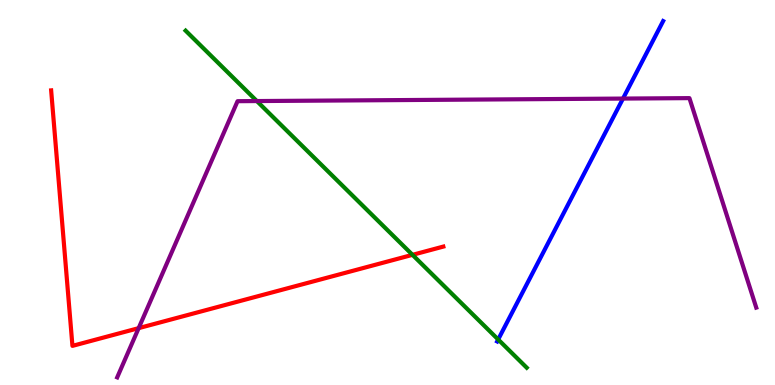[{'lines': ['blue', 'red'], 'intersections': []}, {'lines': ['green', 'red'], 'intersections': [{'x': 5.32, 'y': 3.38}]}, {'lines': ['purple', 'red'], 'intersections': [{'x': 1.79, 'y': 1.48}]}, {'lines': ['blue', 'green'], 'intersections': [{'x': 6.43, 'y': 1.18}]}, {'lines': ['blue', 'purple'], 'intersections': [{'x': 8.04, 'y': 7.44}]}, {'lines': ['green', 'purple'], 'intersections': [{'x': 3.31, 'y': 7.38}]}]